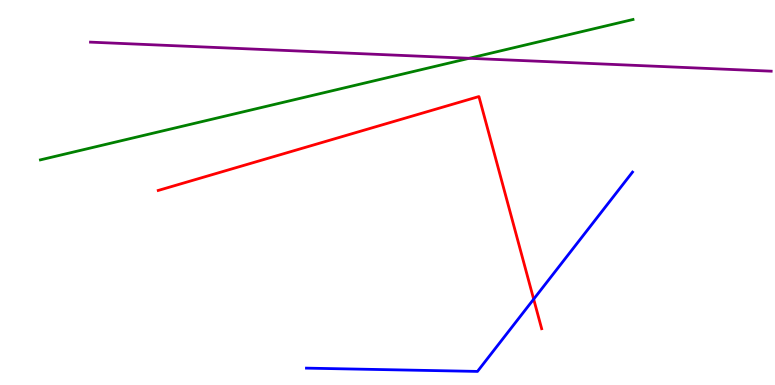[{'lines': ['blue', 'red'], 'intersections': [{'x': 6.89, 'y': 2.23}]}, {'lines': ['green', 'red'], 'intersections': []}, {'lines': ['purple', 'red'], 'intersections': []}, {'lines': ['blue', 'green'], 'intersections': []}, {'lines': ['blue', 'purple'], 'intersections': []}, {'lines': ['green', 'purple'], 'intersections': [{'x': 6.05, 'y': 8.49}]}]